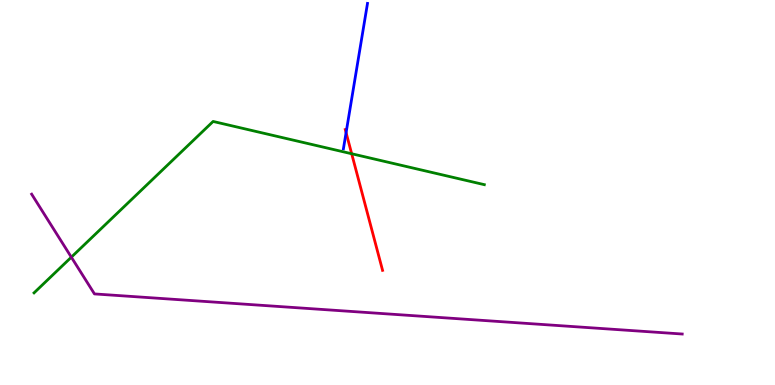[{'lines': ['blue', 'red'], 'intersections': [{'x': 4.47, 'y': 6.56}]}, {'lines': ['green', 'red'], 'intersections': [{'x': 4.54, 'y': 6.01}]}, {'lines': ['purple', 'red'], 'intersections': []}, {'lines': ['blue', 'green'], 'intersections': []}, {'lines': ['blue', 'purple'], 'intersections': []}, {'lines': ['green', 'purple'], 'intersections': [{'x': 0.92, 'y': 3.32}]}]